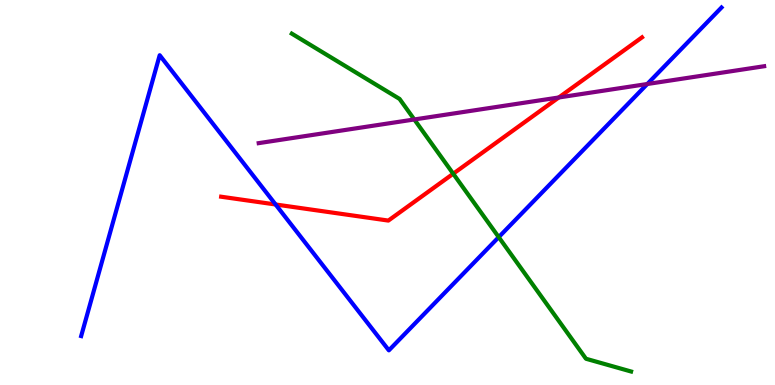[{'lines': ['blue', 'red'], 'intersections': [{'x': 3.56, 'y': 4.69}]}, {'lines': ['green', 'red'], 'intersections': [{'x': 5.85, 'y': 5.49}]}, {'lines': ['purple', 'red'], 'intersections': [{'x': 7.21, 'y': 7.47}]}, {'lines': ['blue', 'green'], 'intersections': [{'x': 6.44, 'y': 3.84}]}, {'lines': ['blue', 'purple'], 'intersections': [{'x': 8.35, 'y': 7.82}]}, {'lines': ['green', 'purple'], 'intersections': [{'x': 5.35, 'y': 6.9}]}]